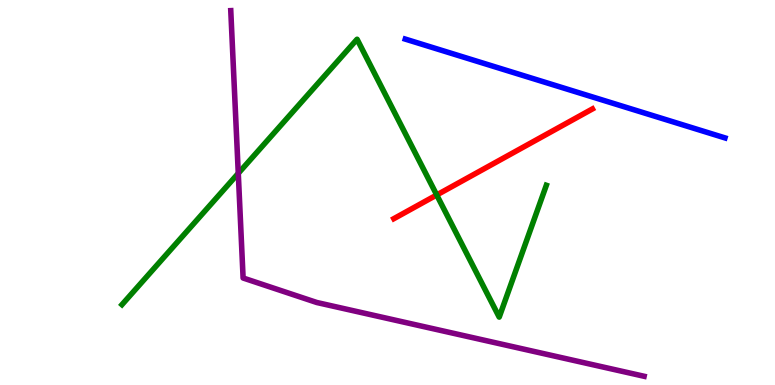[{'lines': ['blue', 'red'], 'intersections': []}, {'lines': ['green', 'red'], 'intersections': [{'x': 5.64, 'y': 4.94}]}, {'lines': ['purple', 'red'], 'intersections': []}, {'lines': ['blue', 'green'], 'intersections': []}, {'lines': ['blue', 'purple'], 'intersections': []}, {'lines': ['green', 'purple'], 'intersections': [{'x': 3.07, 'y': 5.5}]}]